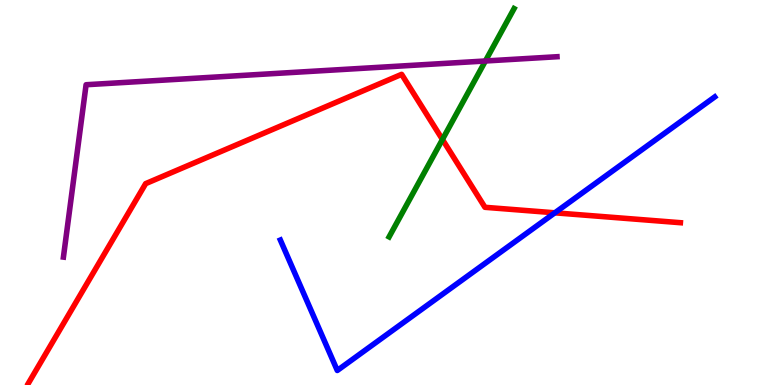[{'lines': ['blue', 'red'], 'intersections': [{'x': 7.16, 'y': 4.47}]}, {'lines': ['green', 'red'], 'intersections': [{'x': 5.71, 'y': 6.38}]}, {'lines': ['purple', 'red'], 'intersections': []}, {'lines': ['blue', 'green'], 'intersections': []}, {'lines': ['blue', 'purple'], 'intersections': []}, {'lines': ['green', 'purple'], 'intersections': [{'x': 6.26, 'y': 8.42}]}]